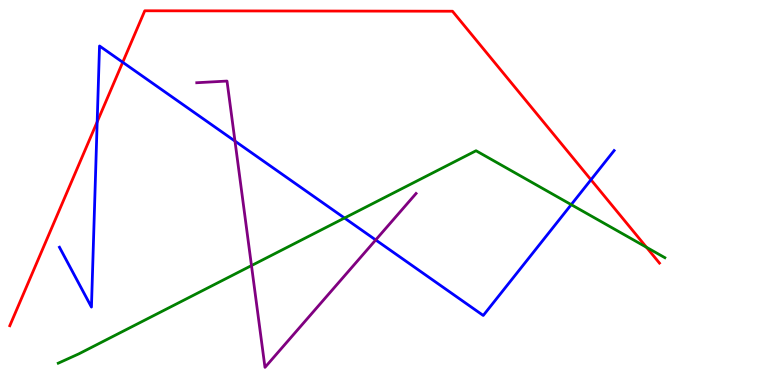[{'lines': ['blue', 'red'], 'intersections': [{'x': 1.25, 'y': 6.83}, {'x': 1.58, 'y': 8.38}, {'x': 7.63, 'y': 5.33}]}, {'lines': ['green', 'red'], 'intersections': [{'x': 8.34, 'y': 3.58}]}, {'lines': ['purple', 'red'], 'intersections': []}, {'lines': ['blue', 'green'], 'intersections': [{'x': 4.45, 'y': 4.34}, {'x': 7.37, 'y': 4.68}]}, {'lines': ['blue', 'purple'], 'intersections': [{'x': 3.03, 'y': 6.34}, {'x': 4.85, 'y': 3.77}]}, {'lines': ['green', 'purple'], 'intersections': [{'x': 3.24, 'y': 3.1}]}]